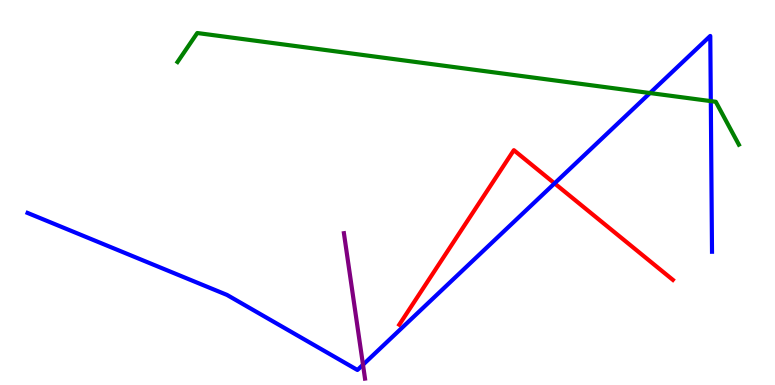[{'lines': ['blue', 'red'], 'intersections': [{'x': 7.16, 'y': 5.24}]}, {'lines': ['green', 'red'], 'intersections': []}, {'lines': ['purple', 'red'], 'intersections': []}, {'lines': ['blue', 'green'], 'intersections': [{'x': 8.39, 'y': 7.58}, {'x': 9.17, 'y': 7.37}]}, {'lines': ['blue', 'purple'], 'intersections': [{'x': 4.68, 'y': 0.527}]}, {'lines': ['green', 'purple'], 'intersections': []}]